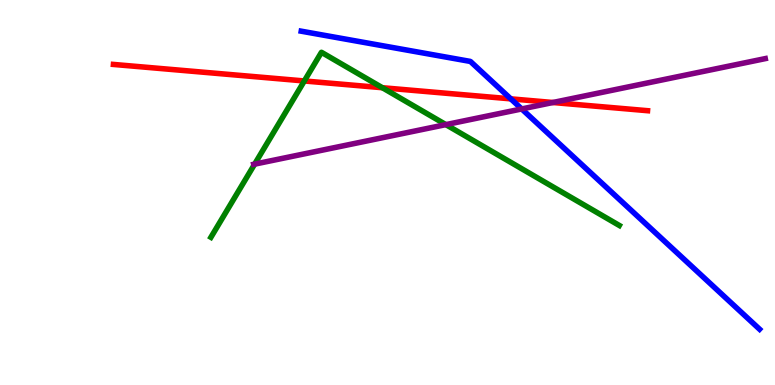[{'lines': ['blue', 'red'], 'intersections': [{'x': 6.59, 'y': 7.43}]}, {'lines': ['green', 'red'], 'intersections': [{'x': 3.93, 'y': 7.9}, {'x': 4.93, 'y': 7.72}]}, {'lines': ['purple', 'red'], 'intersections': [{'x': 7.13, 'y': 7.34}]}, {'lines': ['blue', 'green'], 'intersections': []}, {'lines': ['blue', 'purple'], 'intersections': [{'x': 6.73, 'y': 7.17}]}, {'lines': ['green', 'purple'], 'intersections': [{'x': 3.29, 'y': 5.74}, {'x': 5.75, 'y': 6.76}]}]